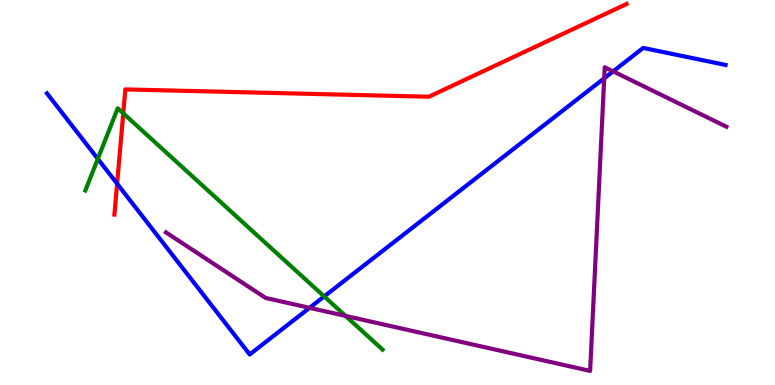[{'lines': ['blue', 'red'], 'intersections': [{'x': 1.51, 'y': 5.23}]}, {'lines': ['green', 'red'], 'intersections': [{'x': 1.59, 'y': 7.06}]}, {'lines': ['purple', 'red'], 'intersections': []}, {'lines': ['blue', 'green'], 'intersections': [{'x': 1.26, 'y': 5.87}, {'x': 4.18, 'y': 2.3}]}, {'lines': ['blue', 'purple'], 'intersections': [{'x': 3.99, 'y': 2.0}, {'x': 7.8, 'y': 7.97}, {'x': 7.91, 'y': 8.15}]}, {'lines': ['green', 'purple'], 'intersections': [{'x': 4.46, 'y': 1.79}]}]